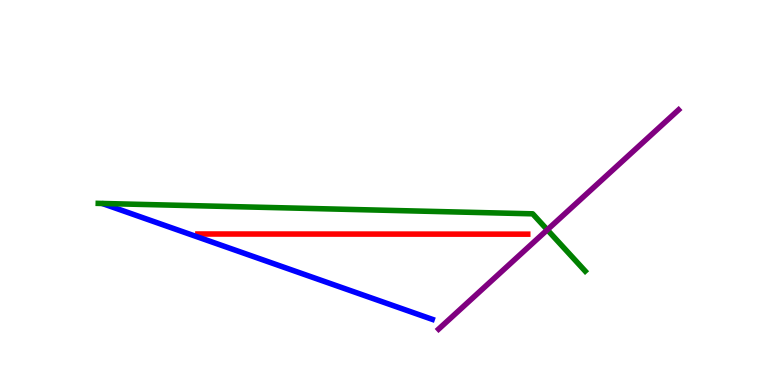[{'lines': ['blue', 'red'], 'intersections': []}, {'lines': ['green', 'red'], 'intersections': []}, {'lines': ['purple', 'red'], 'intersections': []}, {'lines': ['blue', 'green'], 'intersections': []}, {'lines': ['blue', 'purple'], 'intersections': []}, {'lines': ['green', 'purple'], 'intersections': [{'x': 7.06, 'y': 4.03}]}]